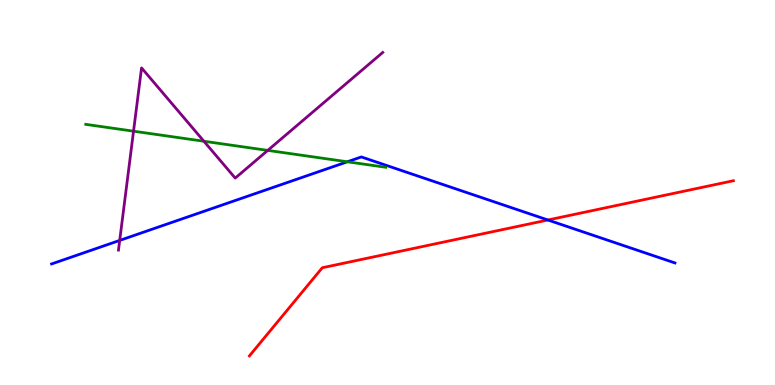[{'lines': ['blue', 'red'], 'intersections': [{'x': 7.07, 'y': 4.29}]}, {'lines': ['green', 'red'], 'intersections': []}, {'lines': ['purple', 'red'], 'intersections': []}, {'lines': ['blue', 'green'], 'intersections': [{'x': 4.48, 'y': 5.8}]}, {'lines': ['blue', 'purple'], 'intersections': [{'x': 1.54, 'y': 3.76}]}, {'lines': ['green', 'purple'], 'intersections': [{'x': 1.72, 'y': 6.59}, {'x': 2.63, 'y': 6.33}, {'x': 3.45, 'y': 6.09}]}]